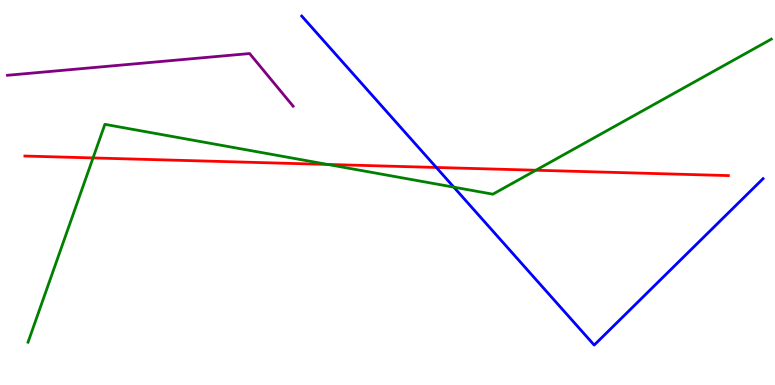[{'lines': ['blue', 'red'], 'intersections': [{'x': 5.63, 'y': 5.65}]}, {'lines': ['green', 'red'], 'intersections': [{'x': 1.2, 'y': 5.9}, {'x': 4.23, 'y': 5.73}, {'x': 6.91, 'y': 5.58}]}, {'lines': ['purple', 'red'], 'intersections': []}, {'lines': ['blue', 'green'], 'intersections': [{'x': 5.86, 'y': 5.14}]}, {'lines': ['blue', 'purple'], 'intersections': []}, {'lines': ['green', 'purple'], 'intersections': []}]